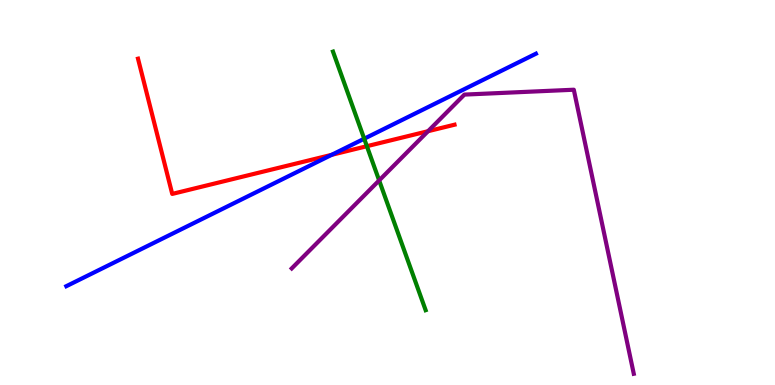[{'lines': ['blue', 'red'], 'intersections': [{'x': 4.28, 'y': 5.98}]}, {'lines': ['green', 'red'], 'intersections': [{'x': 4.73, 'y': 6.2}]}, {'lines': ['purple', 'red'], 'intersections': [{'x': 5.52, 'y': 6.59}]}, {'lines': ['blue', 'green'], 'intersections': [{'x': 4.7, 'y': 6.4}]}, {'lines': ['blue', 'purple'], 'intersections': []}, {'lines': ['green', 'purple'], 'intersections': [{'x': 4.89, 'y': 5.31}]}]